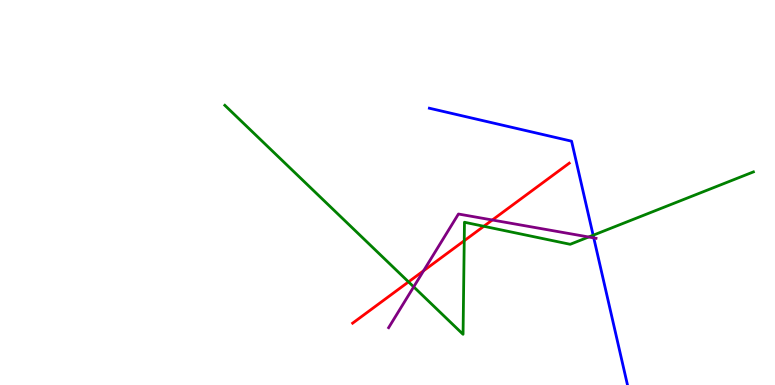[{'lines': ['blue', 'red'], 'intersections': []}, {'lines': ['green', 'red'], 'intersections': [{'x': 5.27, 'y': 2.68}, {'x': 5.99, 'y': 3.75}, {'x': 6.24, 'y': 4.12}]}, {'lines': ['purple', 'red'], 'intersections': [{'x': 5.47, 'y': 2.97}, {'x': 6.35, 'y': 4.29}]}, {'lines': ['blue', 'green'], 'intersections': [{'x': 7.65, 'y': 3.89}]}, {'lines': ['blue', 'purple'], 'intersections': [{'x': 7.66, 'y': 3.82}]}, {'lines': ['green', 'purple'], 'intersections': [{'x': 5.34, 'y': 2.55}, {'x': 7.6, 'y': 3.84}]}]